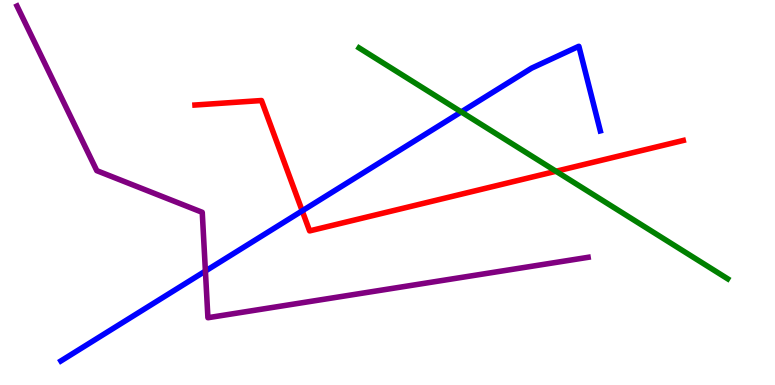[{'lines': ['blue', 'red'], 'intersections': [{'x': 3.9, 'y': 4.52}]}, {'lines': ['green', 'red'], 'intersections': [{'x': 7.17, 'y': 5.55}]}, {'lines': ['purple', 'red'], 'intersections': []}, {'lines': ['blue', 'green'], 'intersections': [{'x': 5.95, 'y': 7.09}]}, {'lines': ['blue', 'purple'], 'intersections': [{'x': 2.65, 'y': 2.96}]}, {'lines': ['green', 'purple'], 'intersections': []}]